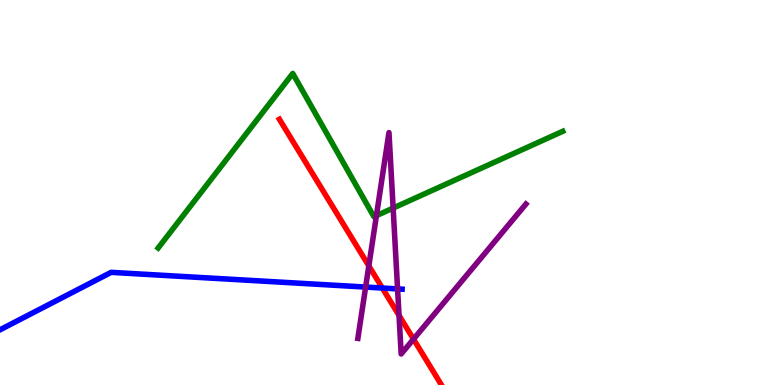[{'lines': ['blue', 'red'], 'intersections': [{'x': 4.93, 'y': 2.52}]}, {'lines': ['green', 'red'], 'intersections': []}, {'lines': ['purple', 'red'], 'intersections': [{'x': 4.76, 'y': 3.09}, {'x': 5.15, 'y': 1.81}, {'x': 5.34, 'y': 1.19}]}, {'lines': ['blue', 'green'], 'intersections': []}, {'lines': ['blue', 'purple'], 'intersections': [{'x': 4.72, 'y': 2.54}, {'x': 5.13, 'y': 2.5}]}, {'lines': ['green', 'purple'], 'intersections': [{'x': 4.86, 'y': 4.4}, {'x': 5.07, 'y': 4.6}]}]